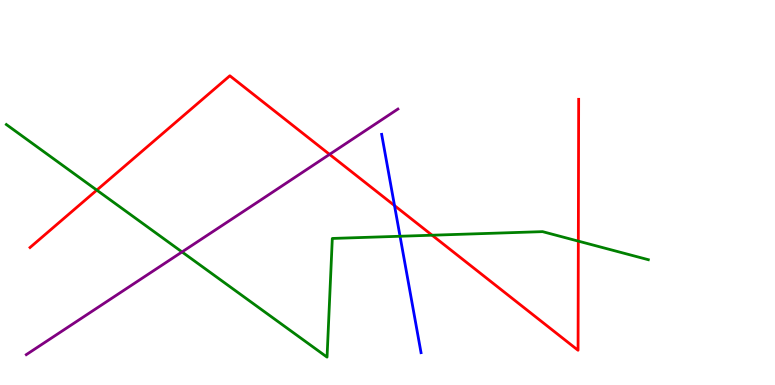[{'lines': ['blue', 'red'], 'intersections': [{'x': 5.09, 'y': 4.66}]}, {'lines': ['green', 'red'], 'intersections': [{'x': 1.25, 'y': 5.06}, {'x': 5.58, 'y': 3.89}, {'x': 7.46, 'y': 3.74}]}, {'lines': ['purple', 'red'], 'intersections': [{'x': 4.25, 'y': 5.99}]}, {'lines': ['blue', 'green'], 'intersections': [{'x': 5.16, 'y': 3.86}]}, {'lines': ['blue', 'purple'], 'intersections': []}, {'lines': ['green', 'purple'], 'intersections': [{'x': 2.35, 'y': 3.46}]}]